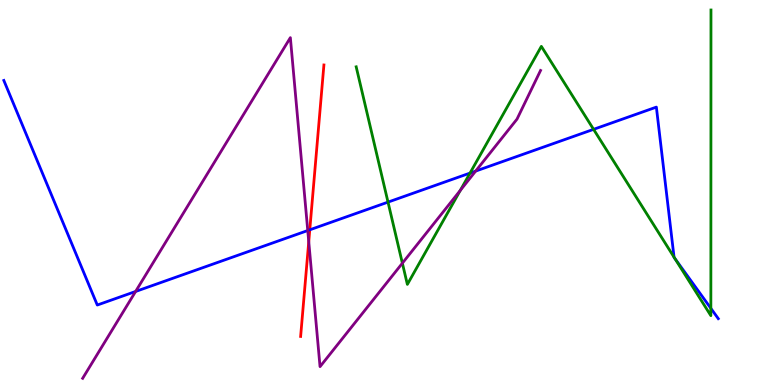[{'lines': ['blue', 'red'], 'intersections': [{'x': 4.0, 'y': 4.03}]}, {'lines': ['green', 'red'], 'intersections': []}, {'lines': ['purple', 'red'], 'intersections': [{'x': 3.98, 'y': 3.72}]}, {'lines': ['blue', 'green'], 'intersections': [{'x': 5.01, 'y': 4.75}, {'x': 6.06, 'y': 5.5}, {'x': 7.66, 'y': 6.64}, {'x': 8.7, 'y': 3.32}, {'x': 8.71, 'y': 3.29}, {'x': 9.17, 'y': 1.99}]}, {'lines': ['blue', 'purple'], 'intersections': [{'x': 1.75, 'y': 2.43}, {'x': 3.97, 'y': 4.01}, {'x': 6.14, 'y': 5.56}]}, {'lines': ['green', 'purple'], 'intersections': [{'x': 5.19, 'y': 3.16}, {'x': 5.94, 'y': 5.05}]}]